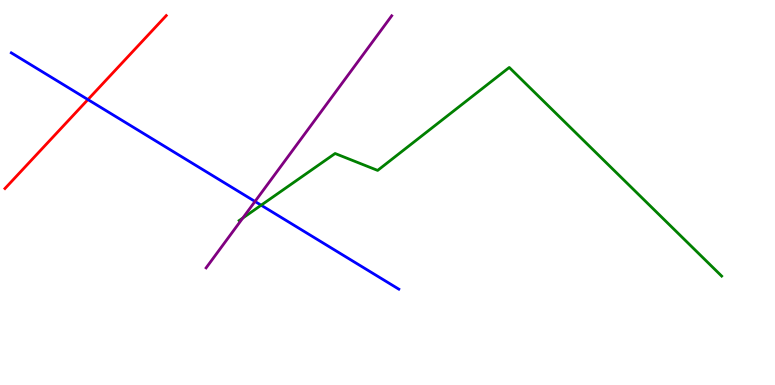[{'lines': ['blue', 'red'], 'intersections': [{'x': 1.13, 'y': 7.41}]}, {'lines': ['green', 'red'], 'intersections': []}, {'lines': ['purple', 'red'], 'intersections': []}, {'lines': ['blue', 'green'], 'intersections': [{'x': 3.37, 'y': 4.67}]}, {'lines': ['blue', 'purple'], 'intersections': [{'x': 3.29, 'y': 4.77}]}, {'lines': ['green', 'purple'], 'intersections': [{'x': 3.13, 'y': 4.34}]}]